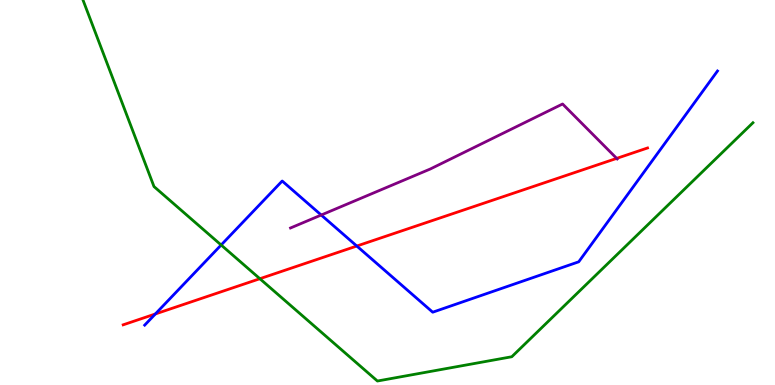[{'lines': ['blue', 'red'], 'intersections': [{'x': 2.0, 'y': 1.84}, {'x': 4.6, 'y': 3.61}]}, {'lines': ['green', 'red'], 'intersections': [{'x': 3.35, 'y': 2.76}]}, {'lines': ['purple', 'red'], 'intersections': [{'x': 7.96, 'y': 5.89}]}, {'lines': ['blue', 'green'], 'intersections': [{'x': 2.85, 'y': 3.64}]}, {'lines': ['blue', 'purple'], 'intersections': [{'x': 4.14, 'y': 4.41}]}, {'lines': ['green', 'purple'], 'intersections': []}]